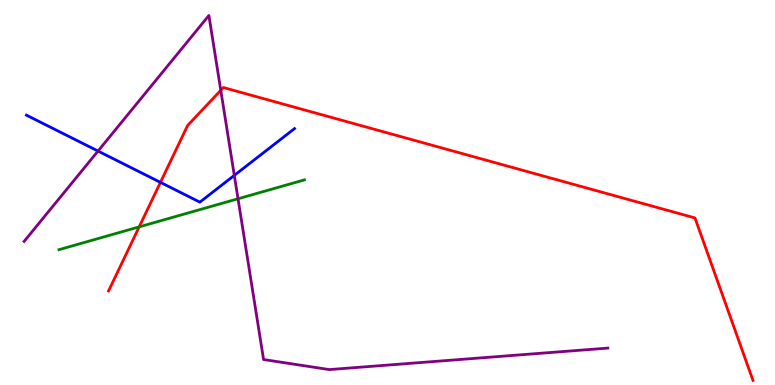[{'lines': ['blue', 'red'], 'intersections': [{'x': 2.07, 'y': 5.26}]}, {'lines': ['green', 'red'], 'intersections': [{'x': 1.8, 'y': 4.11}]}, {'lines': ['purple', 'red'], 'intersections': [{'x': 2.85, 'y': 7.65}]}, {'lines': ['blue', 'green'], 'intersections': []}, {'lines': ['blue', 'purple'], 'intersections': [{'x': 1.26, 'y': 6.08}, {'x': 3.02, 'y': 5.44}]}, {'lines': ['green', 'purple'], 'intersections': [{'x': 3.07, 'y': 4.84}]}]